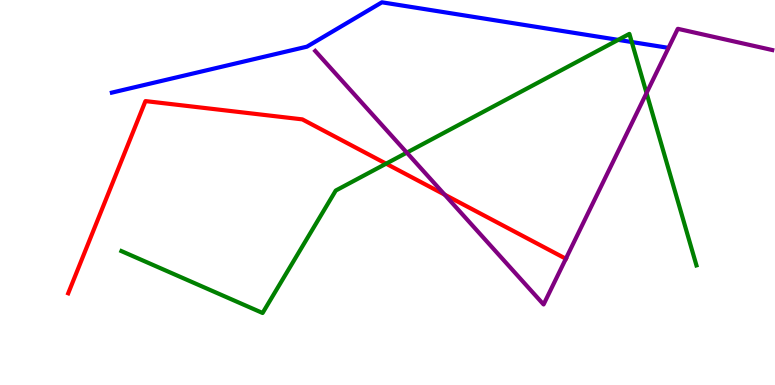[{'lines': ['blue', 'red'], 'intersections': []}, {'lines': ['green', 'red'], 'intersections': [{'x': 4.98, 'y': 5.75}]}, {'lines': ['purple', 'red'], 'intersections': [{'x': 5.74, 'y': 4.94}, {'x': 7.3, 'y': 3.28}]}, {'lines': ['blue', 'green'], 'intersections': [{'x': 7.98, 'y': 8.96}, {'x': 8.15, 'y': 8.91}]}, {'lines': ['blue', 'purple'], 'intersections': []}, {'lines': ['green', 'purple'], 'intersections': [{'x': 5.25, 'y': 6.04}, {'x': 8.34, 'y': 7.58}]}]